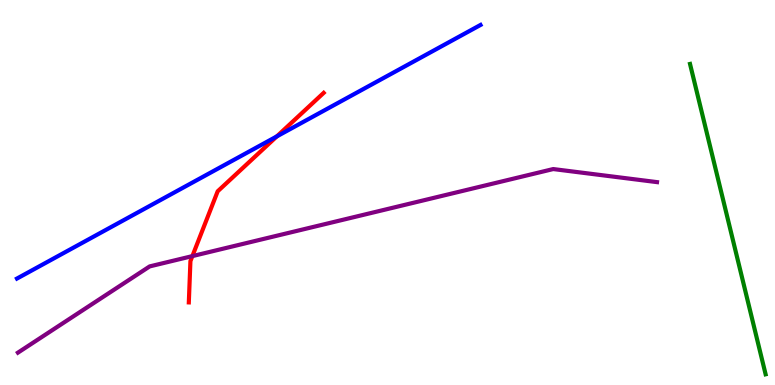[{'lines': ['blue', 'red'], 'intersections': [{'x': 3.57, 'y': 6.46}]}, {'lines': ['green', 'red'], 'intersections': []}, {'lines': ['purple', 'red'], 'intersections': [{'x': 2.48, 'y': 3.35}]}, {'lines': ['blue', 'green'], 'intersections': []}, {'lines': ['blue', 'purple'], 'intersections': []}, {'lines': ['green', 'purple'], 'intersections': []}]